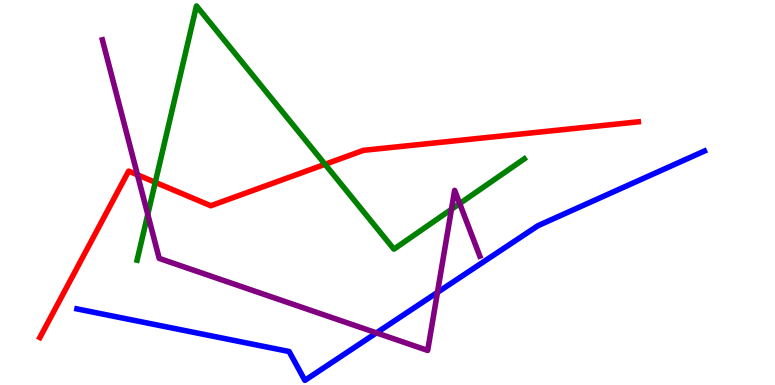[{'lines': ['blue', 'red'], 'intersections': []}, {'lines': ['green', 'red'], 'intersections': [{'x': 2.0, 'y': 5.26}, {'x': 4.19, 'y': 5.73}]}, {'lines': ['purple', 'red'], 'intersections': [{'x': 1.77, 'y': 5.46}]}, {'lines': ['blue', 'green'], 'intersections': []}, {'lines': ['blue', 'purple'], 'intersections': [{'x': 4.86, 'y': 1.35}, {'x': 5.64, 'y': 2.41}]}, {'lines': ['green', 'purple'], 'intersections': [{'x': 1.91, 'y': 4.43}, {'x': 5.83, 'y': 4.56}, {'x': 5.93, 'y': 4.71}]}]